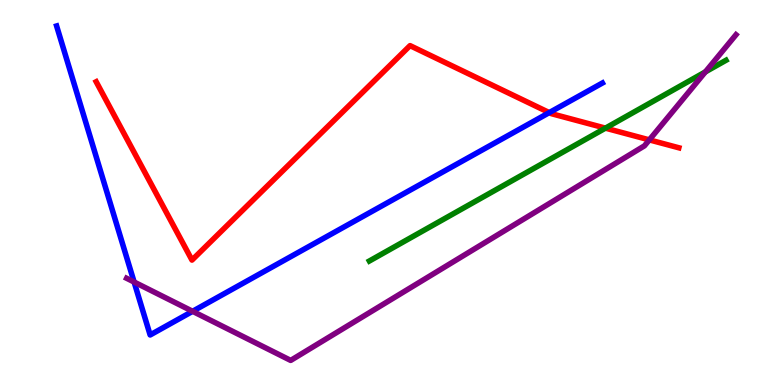[{'lines': ['blue', 'red'], 'intersections': [{'x': 7.09, 'y': 7.07}]}, {'lines': ['green', 'red'], 'intersections': [{'x': 7.81, 'y': 6.67}]}, {'lines': ['purple', 'red'], 'intersections': [{'x': 8.38, 'y': 6.37}]}, {'lines': ['blue', 'green'], 'intersections': []}, {'lines': ['blue', 'purple'], 'intersections': [{'x': 1.73, 'y': 2.67}, {'x': 2.49, 'y': 1.91}]}, {'lines': ['green', 'purple'], 'intersections': [{'x': 9.1, 'y': 8.13}]}]